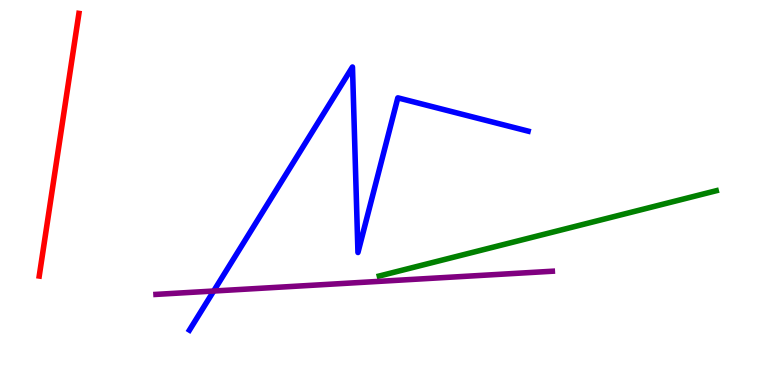[{'lines': ['blue', 'red'], 'intersections': []}, {'lines': ['green', 'red'], 'intersections': []}, {'lines': ['purple', 'red'], 'intersections': []}, {'lines': ['blue', 'green'], 'intersections': []}, {'lines': ['blue', 'purple'], 'intersections': [{'x': 2.76, 'y': 2.44}]}, {'lines': ['green', 'purple'], 'intersections': []}]